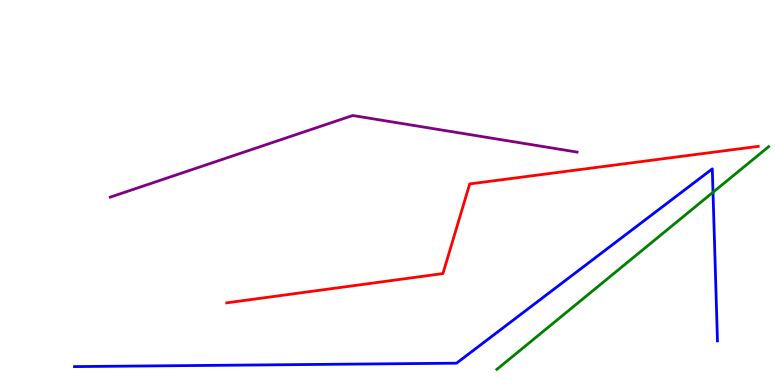[{'lines': ['blue', 'red'], 'intersections': []}, {'lines': ['green', 'red'], 'intersections': []}, {'lines': ['purple', 'red'], 'intersections': []}, {'lines': ['blue', 'green'], 'intersections': [{'x': 9.2, 'y': 5.01}]}, {'lines': ['blue', 'purple'], 'intersections': []}, {'lines': ['green', 'purple'], 'intersections': []}]